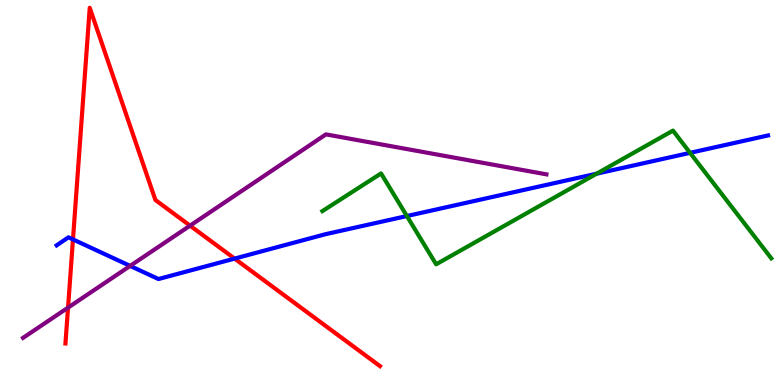[{'lines': ['blue', 'red'], 'intersections': [{'x': 0.942, 'y': 3.78}, {'x': 3.03, 'y': 3.28}]}, {'lines': ['green', 'red'], 'intersections': []}, {'lines': ['purple', 'red'], 'intersections': [{'x': 0.878, 'y': 2.01}, {'x': 2.45, 'y': 4.14}]}, {'lines': ['blue', 'green'], 'intersections': [{'x': 5.25, 'y': 4.39}, {'x': 7.7, 'y': 5.49}, {'x': 8.9, 'y': 6.03}]}, {'lines': ['blue', 'purple'], 'intersections': [{'x': 1.68, 'y': 3.09}]}, {'lines': ['green', 'purple'], 'intersections': []}]